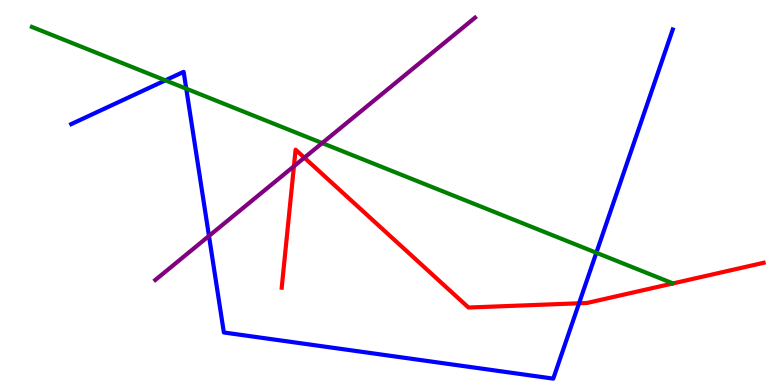[{'lines': ['blue', 'red'], 'intersections': [{'x': 7.47, 'y': 2.12}]}, {'lines': ['green', 'red'], 'intersections': []}, {'lines': ['purple', 'red'], 'intersections': [{'x': 3.79, 'y': 5.68}, {'x': 3.93, 'y': 5.9}]}, {'lines': ['blue', 'green'], 'intersections': [{'x': 2.13, 'y': 7.91}, {'x': 2.4, 'y': 7.7}, {'x': 7.69, 'y': 3.44}]}, {'lines': ['blue', 'purple'], 'intersections': [{'x': 2.7, 'y': 3.87}]}, {'lines': ['green', 'purple'], 'intersections': [{'x': 4.16, 'y': 6.28}]}]